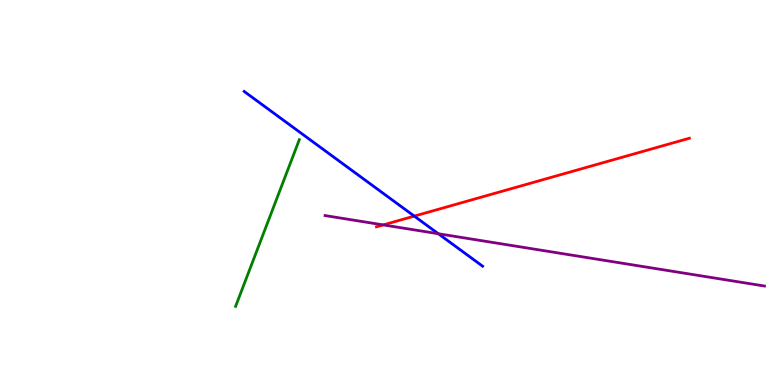[{'lines': ['blue', 'red'], 'intersections': [{'x': 5.35, 'y': 4.39}]}, {'lines': ['green', 'red'], 'intersections': []}, {'lines': ['purple', 'red'], 'intersections': [{'x': 4.95, 'y': 4.16}]}, {'lines': ['blue', 'green'], 'intersections': []}, {'lines': ['blue', 'purple'], 'intersections': [{'x': 5.66, 'y': 3.93}]}, {'lines': ['green', 'purple'], 'intersections': []}]